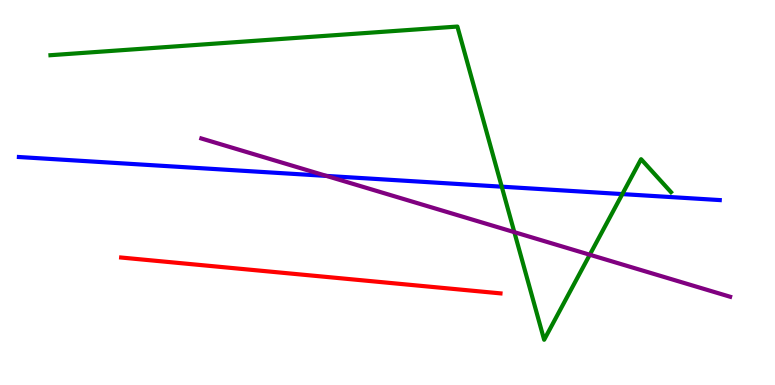[{'lines': ['blue', 'red'], 'intersections': []}, {'lines': ['green', 'red'], 'intersections': []}, {'lines': ['purple', 'red'], 'intersections': []}, {'lines': ['blue', 'green'], 'intersections': [{'x': 6.47, 'y': 5.15}, {'x': 8.03, 'y': 4.96}]}, {'lines': ['blue', 'purple'], 'intersections': [{'x': 4.21, 'y': 5.43}]}, {'lines': ['green', 'purple'], 'intersections': [{'x': 6.64, 'y': 3.97}, {'x': 7.61, 'y': 3.38}]}]